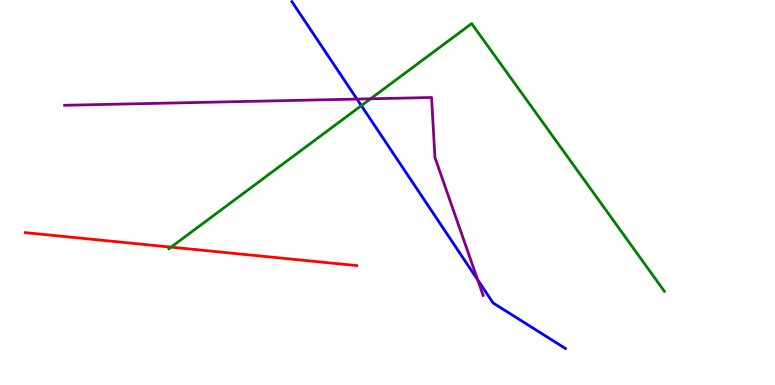[{'lines': ['blue', 'red'], 'intersections': []}, {'lines': ['green', 'red'], 'intersections': [{'x': 2.21, 'y': 3.58}]}, {'lines': ['purple', 'red'], 'intersections': []}, {'lines': ['blue', 'green'], 'intersections': [{'x': 4.66, 'y': 7.26}]}, {'lines': ['blue', 'purple'], 'intersections': [{'x': 4.61, 'y': 7.43}, {'x': 6.16, 'y': 2.73}]}, {'lines': ['green', 'purple'], 'intersections': [{'x': 4.78, 'y': 7.43}]}]